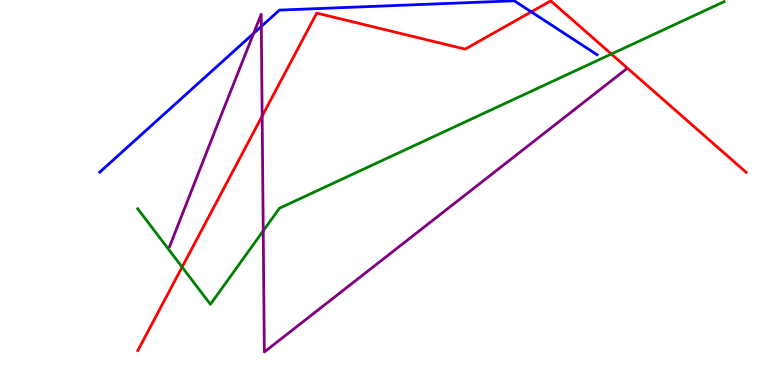[{'lines': ['blue', 'red'], 'intersections': [{'x': 6.86, 'y': 9.69}]}, {'lines': ['green', 'red'], 'intersections': [{'x': 2.35, 'y': 3.06}, {'x': 7.89, 'y': 8.6}]}, {'lines': ['purple', 'red'], 'intersections': [{'x': 3.38, 'y': 6.99}]}, {'lines': ['blue', 'green'], 'intersections': []}, {'lines': ['blue', 'purple'], 'intersections': [{'x': 3.27, 'y': 9.13}, {'x': 3.37, 'y': 9.31}]}, {'lines': ['green', 'purple'], 'intersections': [{'x': 3.4, 'y': 4.0}]}]